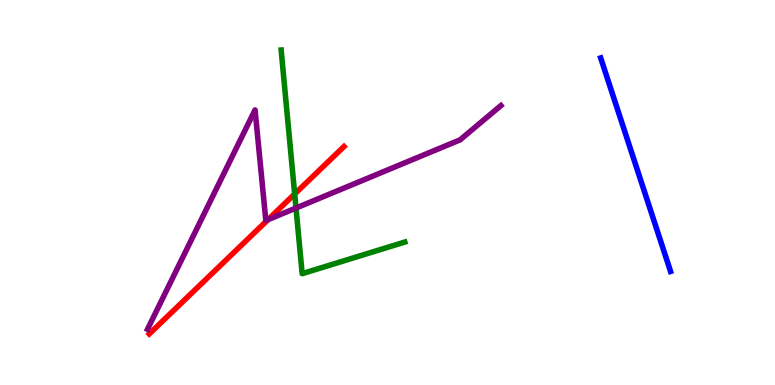[{'lines': ['blue', 'red'], 'intersections': []}, {'lines': ['green', 'red'], 'intersections': [{'x': 3.8, 'y': 4.96}]}, {'lines': ['purple', 'red'], 'intersections': [{'x': 3.46, 'y': 4.29}]}, {'lines': ['blue', 'green'], 'intersections': []}, {'lines': ['blue', 'purple'], 'intersections': []}, {'lines': ['green', 'purple'], 'intersections': [{'x': 3.82, 'y': 4.6}]}]